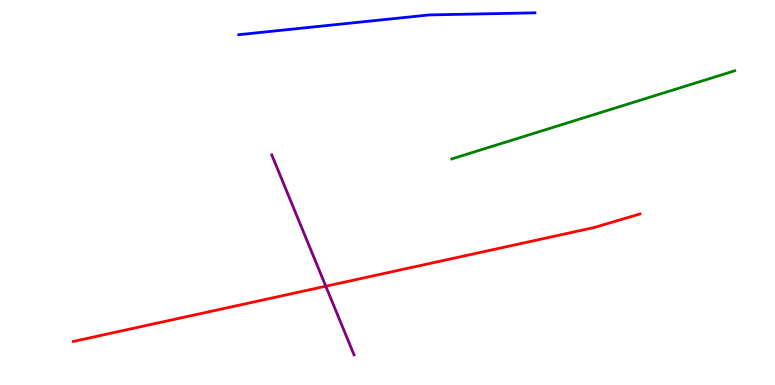[{'lines': ['blue', 'red'], 'intersections': []}, {'lines': ['green', 'red'], 'intersections': []}, {'lines': ['purple', 'red'], 'intersections': [{'x': 4.2, 'y': 2.57}]}, {'lines': ['blue', 'green'], 'intersections': []}, {'lines': ['blue', 'purple'], 'intersections': []}, {'lines': ['green', 'purple'], 'intersections': []}]